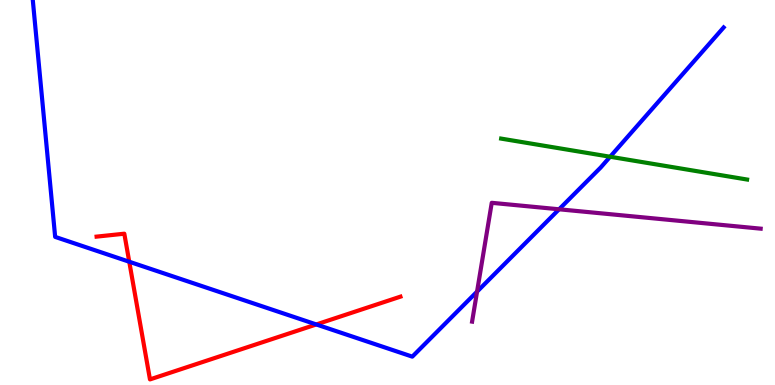[{'lines': ['blue', 'red'], 'intersections': [{'x': 1.67, 'y': 3.2}, {'x': 4.08, 'y': 1.57}]}, {'lines': ['green', 'red'], 'intersections': []}, {'lines': ['purple', 'red'], 'intersections': []}, {'lines': ['blue', 'green'], 'intersections': [{'x': 7.87, 'y': 5.93}]}, {'lines': ['blue', 'purple'], 'intersections': [{'x': 6.16, 'y': 2.43}, {'x': 7.21, 'y': 4.56}]}, {'lines': ['green', 'purple'], 'intersections': []}]